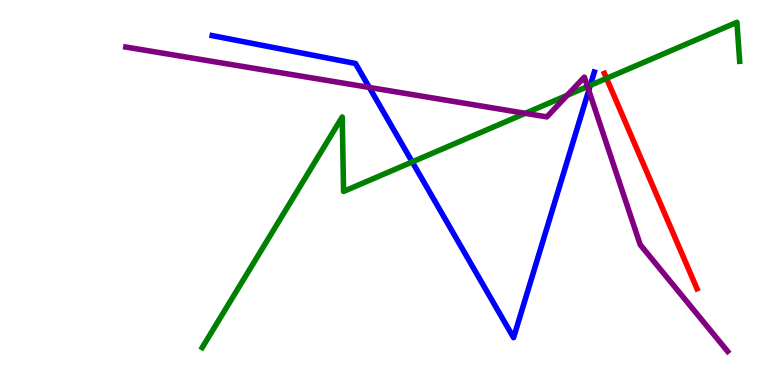[{'lines': ['blue', 'red'], 'intersections': []}, {'lines': ['green', 'red'], 'intersections': [{'x': 7.83, 'y': 7.96}]}, {'lines': ['purple', 'red'], 'intersections': []}, {'lines': ['blue', 'green'], 'intersections': [{'x': 5.32, 'y': 5.79}, {'x': 7.62, 'y': 7.78}]}, {'lines': ['blue', 'purple'], 'intersections': [{'x': 4.77, 'y': 7.73}, {'x': 7.6, 'y': 7.65}]}, {'lines': ['green', 'purple'], 'intersections': [{'x': 6.78, 'y': 7.06}, {'x': 7.32, 'y': 7.53}, {'x': 7.58, 'y': 7.75}]}]